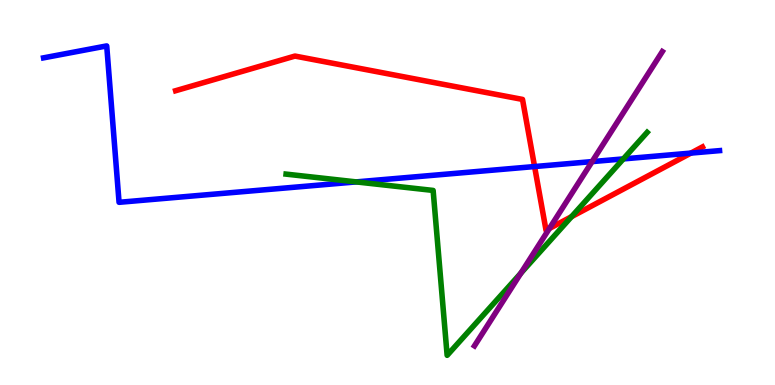[{'lines': ['blue', 'red'], 'intersections': [{'x': 6.9, 'y': 5.67}, {'x': 8.91, 'y': 6.02}]}, {'lines': ['green', 'red'], 'intersections': [{'x': 7.37, 'y': 4.37}]}, {'lines': ['purple', 'red'], 'intersections': [{'x': 7.09, 'y': 4.07}]}, {'lines': ['blue', 'green'], 'intersections': [{'x': 4.6, 'y': 5.28}, {'x': 8.04, 'y': 5.87}]}, {'lines': ['blue', 'purple'], 'intersections': [{'x': 7.64, 'y': 5.8}]}, {'lines': ['green', 'purple'], 'intersections': [{'x': 6.72, 'y': 2.91}]}]